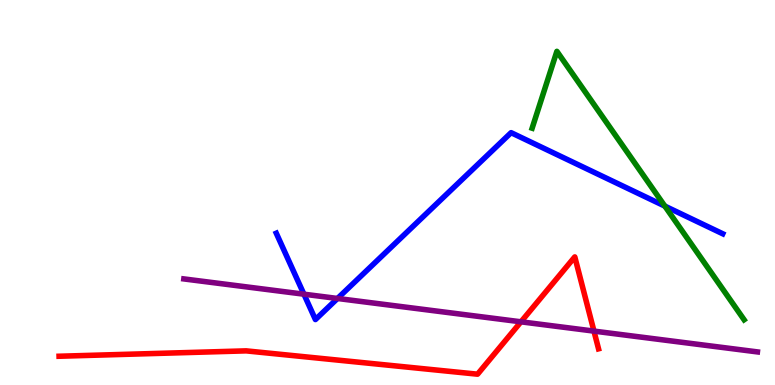[{'lines': ['blue', 'red'], 'intersections': []}, {'lines': ['green', 'red'], 'intersections': []}, {'lines': ['purple', 'red'], 'intersections': [{'x': 6.72, 'y': 1.64}, {'x': 7.66, 'y': 1.4}]}, {'lines': ['blue', 'green'], 'intersections': [{'x': 8.58, 'y': 4.65}]}, {'lines': ['blue', 'purple'], 'intersections': [{'x': 3.92, 'y': 2.36}, {'x': 4.35, 'y': 2.25}]}, {'lines': ['green', 'purple'], 'intersections': []}]